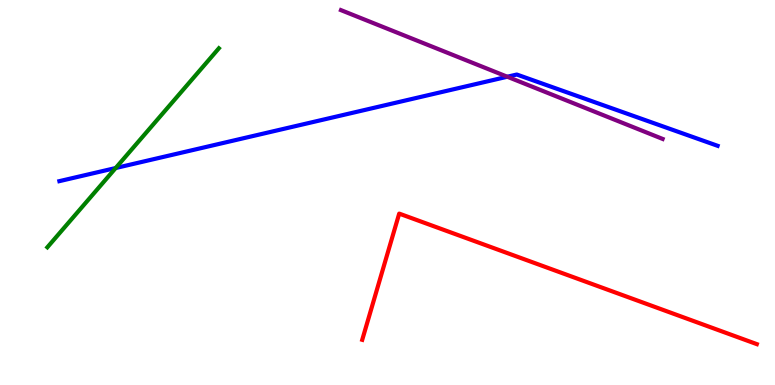[{'lines': ['blue', 'red'], 'intersections': []}, {'lines': ['green', 'red'], 'intersections': []}, {'lines': ['purple', 'red'], 'intersections': []}, {'lines': ['blue', 'green'], 'intersections': [{'x': 1.49, 'y': 5.64}]}, {'lines': ['blue', 'purple'], 'intersections': [{'x': 6.55, 'y': 8.01}]}, {'lines': ['green', 'purple'], 'intersections': []}]